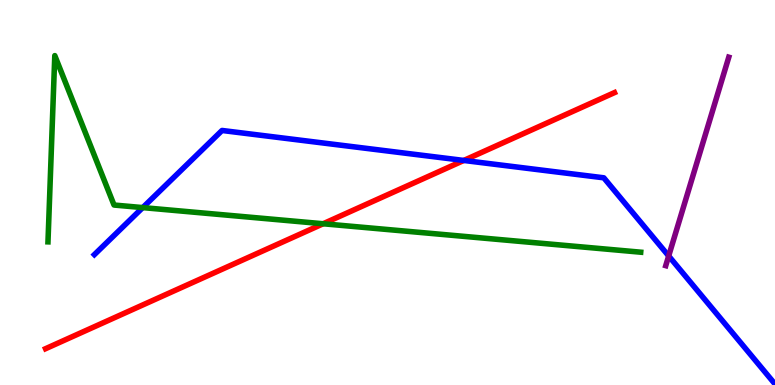[{'lines': ['blue', 'red'], 'intersections': [{'x': 5.98, 'y': 5.83}]}, {'lines': ['green', 'red'], 'intersections': [{'x': 4.17, 'y': 4.19}]}, {'lines': ['purple', 'red'], 'intersections': []}, {'lines': ['blue', 'green'], 'intersections': [{'x': 1.84, 'y': 4.61}]}, {'lines': ['blue', 'purple'], 'intersections': [{'x': 8.63, 'y': 3.35}]}, {'lines': ['green', 'purple'], 'intersections': []}]